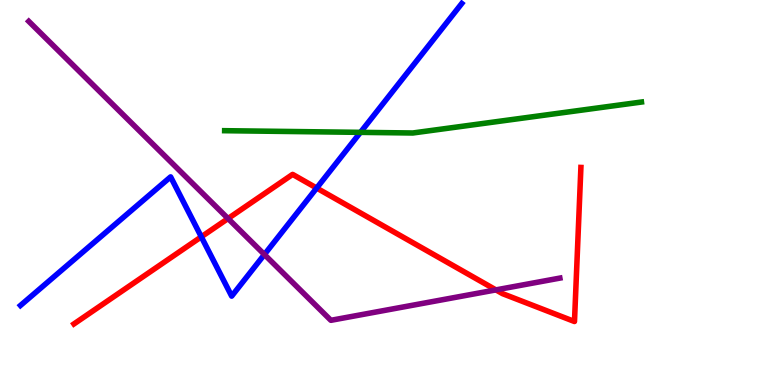[{'lines': ['blue', 'red'], 'intersections': [{'x': 2.6, 'y': 3.85}, {'x': 4.09, 'y': 5.12}]}, {'lines': ['green', 'red'], 'intersections': []}, {'lines': ['purple', 'red'], 'intersections': [{'x': 2.94, 'y': 4.32}, {'x': 6.4, 'y': 2.47}]}, {'lines': ['blue', 'green'], 'intersections': [{'x': 4.65, 'y': 6.56}]}, {'lines': ['blue', 'purple'], 'intersections': [{'x': 3.41, 'y': 3.39}]}, {'lines': ['green', 'purple'], 'intersections': []}]